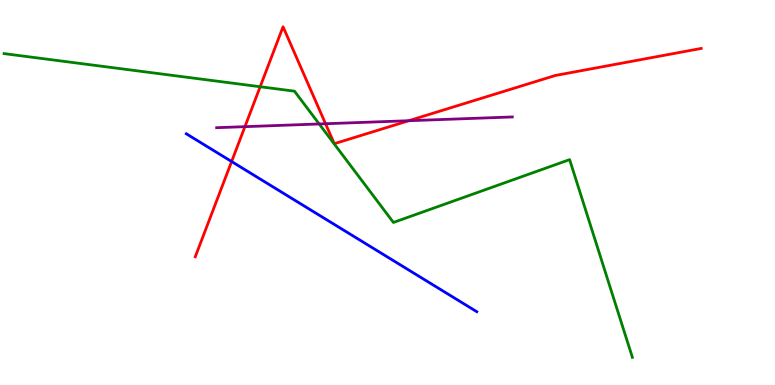[{'lines': ['blue', 'red'], 'intersections': [{'x': 2.99, 'y': 5.8}]}, {'lines': ['green', 'red'], 'intersections': [{'x': 3.36, 'y': 7.75}]}, {'lines': ['purple', 'red'], 'intersections': [{'x': 3.16, 'y': 6.71}, {'x': 4.2, 'y': 6.79}, {'x': 5.27, 'y': 6.86}]}, {'lines': ['blue', 'green'], 'intersections': []}, {'lines': ['blue', 'purple'], 'intersections': []}, {'lines': ['green', 'purple'], 'intersections': [{'x': 4.12, 'y': 6.78}]}]